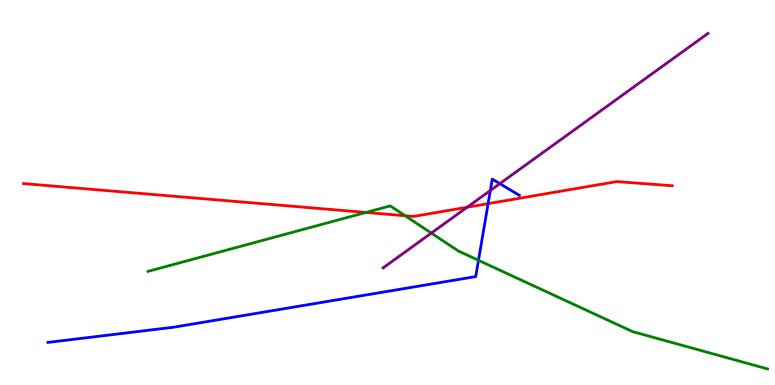[{'lines': ['blue', 'red'], 'intersections': [{'x': 6.3, 'y': 4.71}]}, {'lines': ['green', 'red'], 'intersections': [{'x': 4.72, 'y': 4.48}, {'x': 5.23, 'y': 4.4}]}, {'lines': ['purple', 'red'], 'intersections': [{'x': 6.03, 'y': 4.62}]}, {'lines': ['blue', 'green'], 'intersections': [{'x': 6.17, 'y': 3.24}]}, {'lines': ['blue', 'purple'], 'intersections': [{'x': 6.33, 'y': 5.05}, {'x': 6.45, 'y': 5.23}]}, {'lines': ['green', 'purple'], 'intersections': [{'x': 5.57, 'y': 3.95}]}]